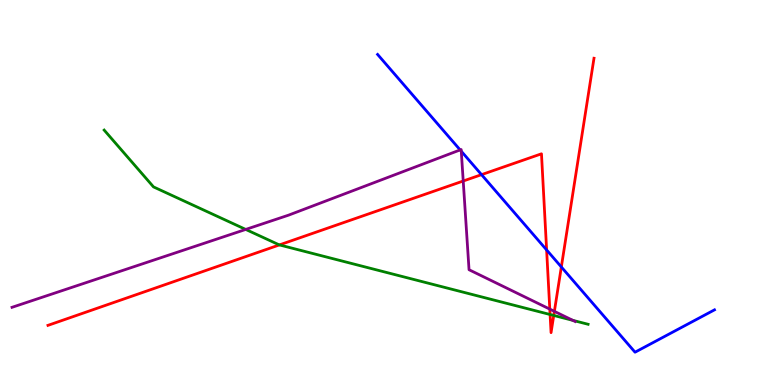[{'lines': ['blue', 'red'], 'intersections': [{'x': 6.21, 'y': 5.46}, {'x': 7.05, 'y': 3.51}, {'x': 7.24, 'y': 3.07}]}, {'lines': ['green', 'red'], 'intersections': [{'x': 3.61, 'y': 3.64}, {'x': 7.1, 'y': 1.83}, {'x': 7.15, 'y': 1.81}]}, {'lines': ['purple', 'red'], 'intersections': [{'x': 5.98, 'y': 5.3}, {'x': 7.09, 'y': 1.97}, {'x': 7.15, 'y': 1.91}]}, {'lines': ['blue', 'green'], 'intersections': []}, {'lines': ['blue', 'purple'], 'intersections': [{'x': 5.94, 'y': 6.11}, {'x': 5.95, 'y': 6.07}]}, {'lines': ['green', 'purple'], 'intersections': [{'x': 3.17, 'y': 4.04}, {'x': 7.39, 'y': 1.68}]}]